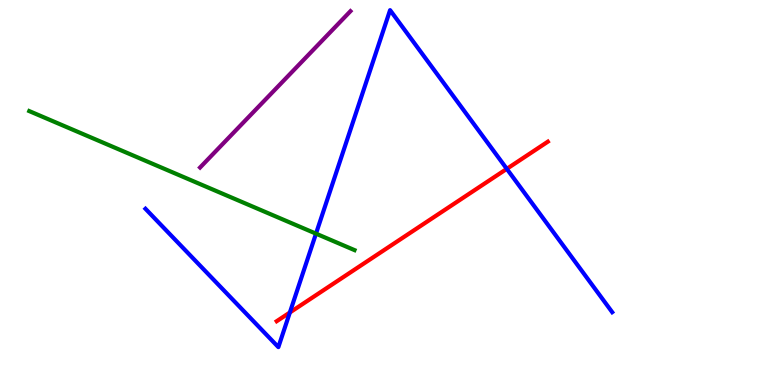[{'lines': ['blue', 'red'], 'intersections': [{'x': 3.74, 'y': 1.88}, {'x': 6.54, 'y': 5.61}]}, {'lines': ['green', 'red'], 'intersections': []}, {'lines': ['purple', 'red'], 'intersections': []}, {'lines': ['blue', 'green'], 'intersections': [{'x': 4.08, 'y': 3.93}]}, {'lines': ['blue', 'purple'], 'intersections': []}, {'lines': ['green', 'purple'], 'intersections': []}]